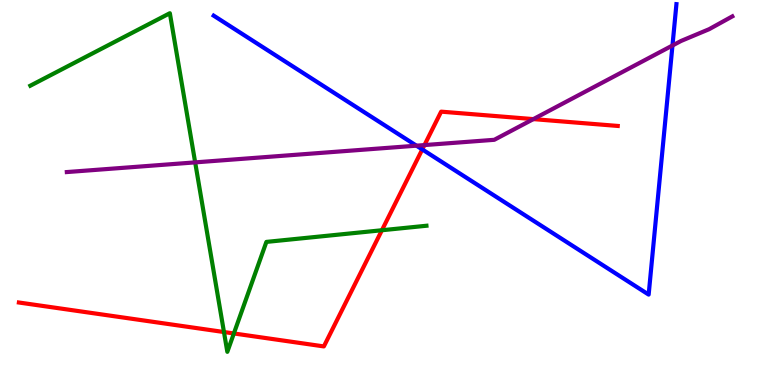[{'lines': ['blue', 'red'], 'intersections': [{'x': 5.45, 'y': 6.12}]}, {'lines': ['green', 'red'], 'intersections': [{'x': 2.89, 'y': 1.38}, {'x': 3.02, 'y': 1.34}, {'x': 4.93, 'y': 4.02}]}, {'lines': ['purple', 'red'], 'intersections': [{'x': 5.48, 'y': 6.23}, {'x': 6.88, 'y': 6.91}]}, {'lines': ['blue', 'green'], 'intersections': []}, {'lines': ['blue', 'purple'], 'intersections': [{'x': 5.37, 'y': 6.22}, {'x': 8.68, 'y': 8.82}]}, {'lines': ['green', 'purple'], 'intersections': [{'x': 2.52, 'y': 5.78}]}]